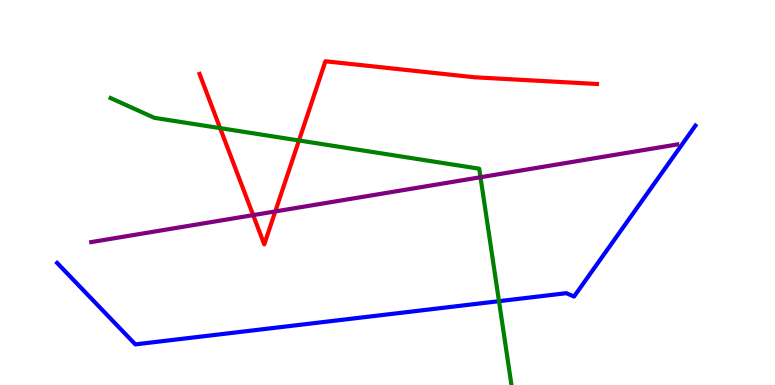[{'lines': ['blue', 'red'], 'intersections': []}, {'lines': ['green', 'red'], 'intersections': [{'x': 2.84, 'y': 6.67}, {'x': 3.86, 'y': 6.35}]}, {'lines': ['purple', 'red'], 'intersections': [{'x': 3.27, 'y': 4.41}, {'x': 3.55, 'y': 4.51}]}, {'lines': ['blue', 'green'], 'intersections': [{'x': 6.44, 'y': 2.18}]}, {'lines': ['blue', 'purple'], 'intersections': []}, {'lines': ['green', 'purple'], 'intersections': [{'x': 6.2, 'y': 5.4}]}]